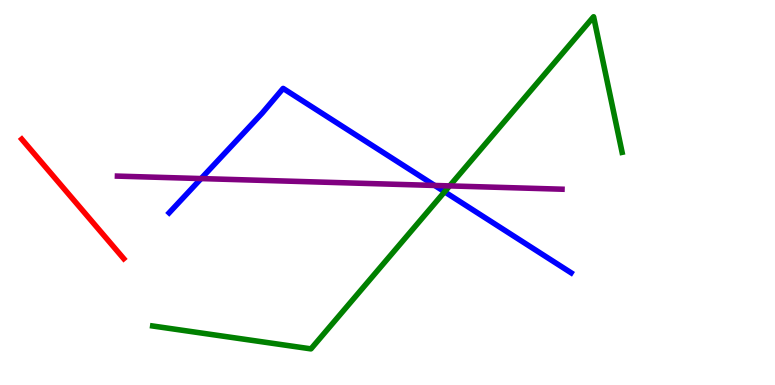[{'lines': ['blue', 'red'], 'intersections': []}, {'lines': ['green', 'red'], 'intersections': []}, {'lines': ['purple', 'red'], 'intersections': []}, {'lines': ['blue', 'green'], 'intersections': [{'x': 5.74, 'y': 5.02}]}, {'lines': ['blue', 'purple'], 'intersections': [{'x': 2.59, 'y': 5.36}, {'x': 5.61, 'y': 5.18}]}, {'lines': ['green', 'purple'], 'intersections': [{'x': 5.8, 'y': 5.17}]}]